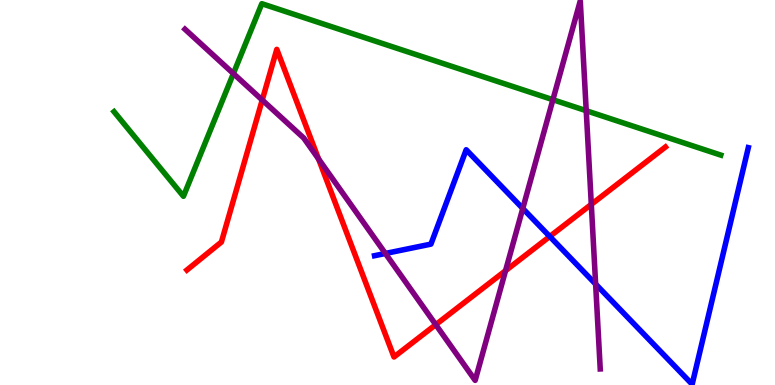[{'lines': ['blue', 'red'], 'intersections': [{'x': 7.09, 'y': 3.86}]}, {'lines': ['green', 'red'], 'intersections': []}, {'lines': ['purple', 'red'], 'intersections': [{'x': 3.38, 'y': 7.4}, {'x': 4.11, 'y': 5.87}, {'x': 5.62, 'y': 1.57}, {'x': 6.52, 'y': 2.97}, {'x': 7.63, 'y': 4.69}]}, {'lines': ['blue', 'green'], 'intersections': []}, {'lines': ['blue', 'purple'], 'intersections': [{'x': 4.97, 'y': 3.42}, {'x': 6.75, 'y': 4.59}, {'x': 7.69, 'y': 2.62}]}, {'lines': ['green', 'purple'], 'intersections': [{'x': 3.01, 'y': 8.09}, {'x': 7.13, 'y': 7.41}, {'x': 7.56, 'y': 7.12}]}]